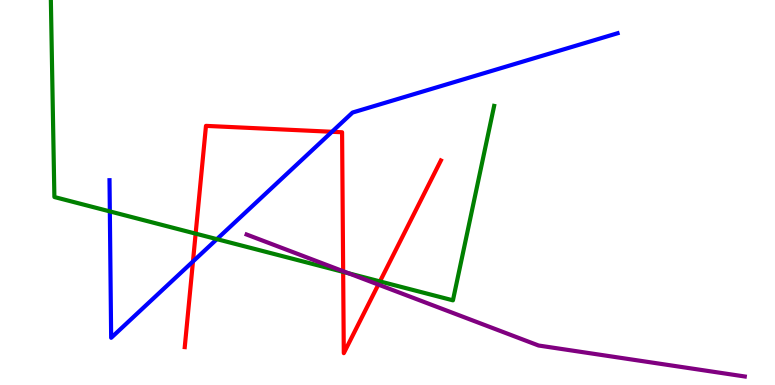[{'lines': ['blue', 'red'], 'intersections': [{'x': 2.49, 'y': 3.21}, {'x': 4.28, 'y': 6.58}]}, {'lines': ['green', 'red'], 'intersections': [{'x': 2.52, 'y': 3.93}, {'x': 4.43, 'y': 2.94}, {'x': 4.9, 'y': 2.69}]}, {'lines': ['purple', 'red'], 'intersections': [{'x': 4.43, 'y': 2.96}, {'x': 4.88, 'y': 2.61}]}, {'lines': ['blue', 'green'], 'intersections': [{'x': 1.42, 'y': 4.51}, {'x': 2.8, 'y': 3.79}]}, {'lines': ['blue', 'purple'], 'intersections': []}, {'lines': ['green', 'purple'], 'intersections': [{'x': 4.5, 'y': 2.9}]}]